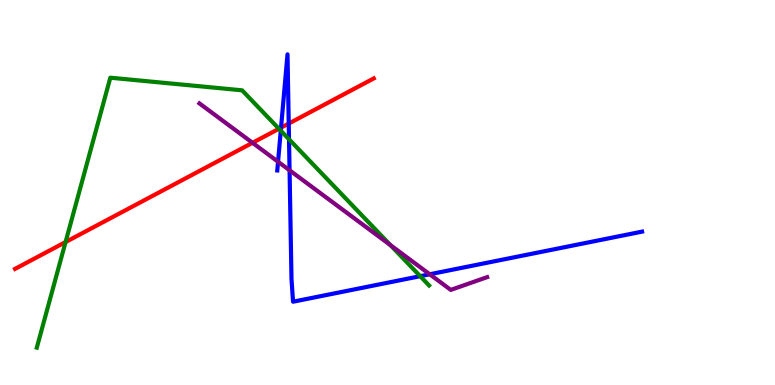[{'lines': ['blue', 'red'], 'intersections': [{'x': 3.63, 'y': 6.68}, {'x': 3.73, 'y': 6.79}]}, {'lines': ['green', 'red'], 'intersections': [{'x': 0.846, 'y': 3.71}, {'x': 3.6, 'y': 6.66}]}, {'lines': ['purple', 'red'], 'intersections': [{'x': 3.26, 'y': 6.29}]}, {'lines': ['blue', 'green'], 'intersections': [{'x': 3.62, 'y': 6.61}, {'x': 3.73, 'y': 6.38}, {'x': 5.42, 'y': 2.83}]}, {'lines': ['blue', 'purple'], 'intersections': [{'x': 3.59, 'y': 5.8}, {'x': 3.74, 'y': 5.58}, {'x': 5.54, 'y': 2.88}]}, {'lines': ['green', 'purple'], 'intersections': [{'x': 5.04, 'y': 3.63}]}]